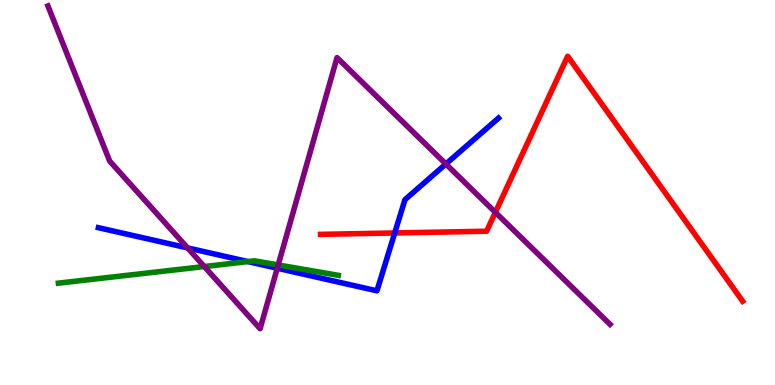[{'lines': ['blue', 'red'], 'intersections': [{'x': 5.09, 'y': 3.95}]}, {'lines': ['green', 'red'], 'intersections': []}, {'lines': ['purple', 'red'], 'intersections': [{'x': 6.39, 'y': 4.48}]}, {'lines': ['blue', 'green'], 'intersections': [{'x': 3.2, 'y': 3.21}]}, {'lines': ['blue', 'purple'], 'intersections': [{'x': 2.42, 'y': 3.56}, {'x': 3.58, 'y': 3.03}, {'x': 5.75, 'y': 5.74}]}, {'lines': ['green', 'purple'], 'intersections': [{'x': 2.64, 'y': 3.08}, {'x': 3.59, 'y': 3.12}]}]